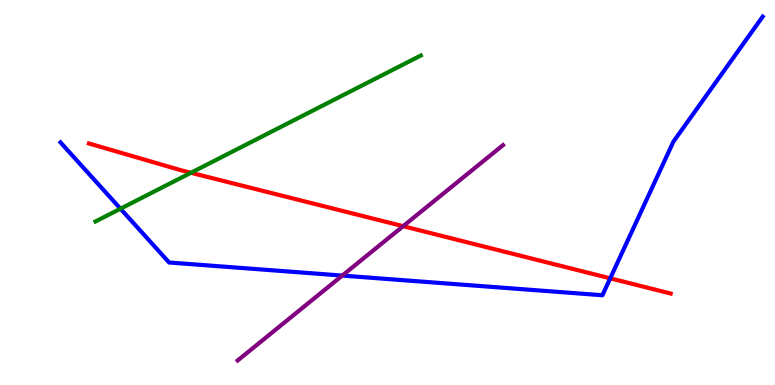[{'lines': ['blue', 'red'], 'intersections': [{'x': 7.87, 'y': 2.77}]}, {'lines': ['green', 'red'], 'intersections': [{'x': 2.46, 'y': 5.51}]}, {'lines': ['purple', 'red'], 'intersections': [{'x': 5.2, 'y': 4.12}]}, {'lines': ['blue', 'green'], 'intersections': [{'x': 1.55, 'y': 4.58}]}, {'lines': ['blue', 'purple'], 'intersections': [{'x': 4.42, 'y': 2.84}]}, {'lines': ['green', 'purple'], 'intersections': []}]